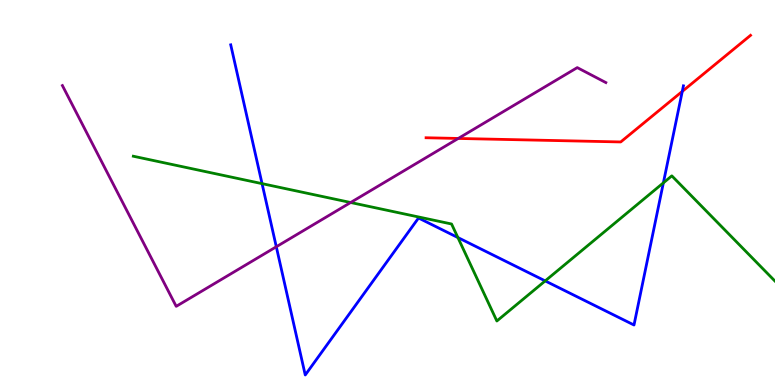[{'lines': ['blue', 'red'], 'intersections': [{'x': 8.8, 'y': 7.63}]}, {'lines': ['green', 'red'], 'intersections': []}, {'lines': ['purple', 'red'], 'intersections': [{'x': 5.91, 'y': 6.4}]}, {'lines': ['blue', 'green'], 'intersections': [{'x': 3.38, 'y': 5.23}, {'x': 5.91, 'y': 3.83}, {'x': 7.03, 'y': 2.7}, {'x': 8.56, 'y': 5.25}]}, {'lines': ['blue', 'purple'], 'intersections': [{'x': 3.57, 'y': 3.59}]}, {'lines': ['green', 'purple'], 'intersections': [{'x': 4.52, 'y': 4.74}]}]